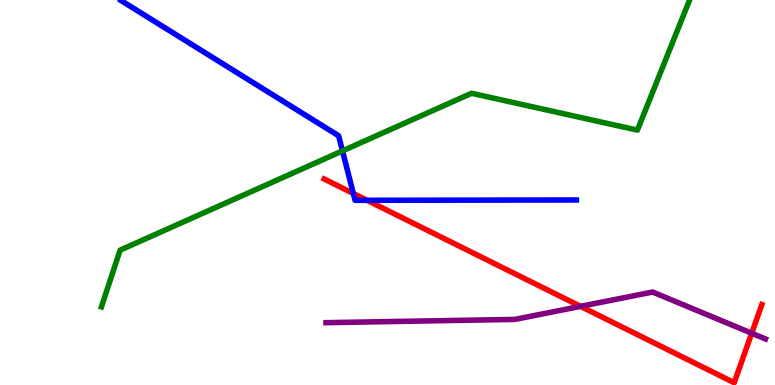[{'lines': ['blue', 'red'], 'intersections': [{'x': 4.56, 'y': 4.97}, {'x': 4.74, 'y': 4.8}]}, {'lines': ['green', 'red'], 'intersections': []}, {'lines': ['purple', 'red'], 'intersections': [{'x': 7.49, 'y': 2.04}, {'x': 9.7, 'y': 1.34}]}, {'lines': ['blue', 'green'], 'intersections': [{'x': 4.42, 'y': 6.08}]}, {'lines': ['blue', 'purple'], 'intersections': []}, {'lines': ['green', 'purple'], 'intersections': []}]